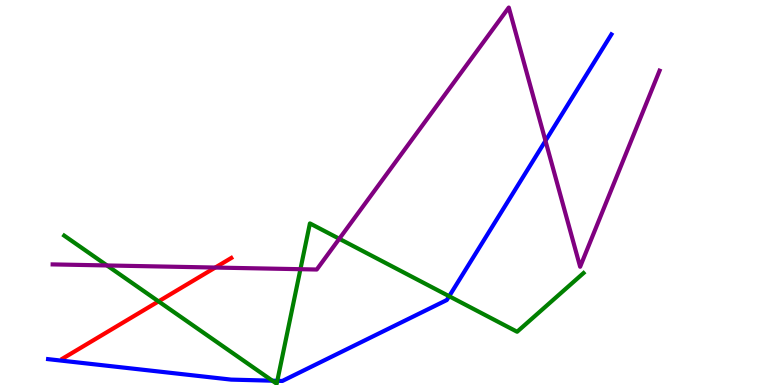[{'lines': ['blue', 'red'], 'intersections': []}, {'lines': ['green', 'red'], 'intersections': [{'x': 2.05, 'y': 2.17}]}, {'lines': ['purple', 'red'], 'intersections': [{'x': 2.78, 'y': 3.05}]}, {'lines': ['blue', 'green'], 'intersections': [{'x': 3.51, 'y': 0.112}, {'x': 3.58, 'y': 0.108}, {'x': 5.8, 'y': 2.31}]}, {'lines': ['blue', 'purple'], 'intersections': [{'x': 7.04, 'y': 6.34}]}, {'lines': ['green', 'purple'], 'intersections': [{'x': 1.38, 'y': 3.11}, {'x': 3.88, 'y': 3.01}, {'x': 4.38, 'y': 3.8}]}]